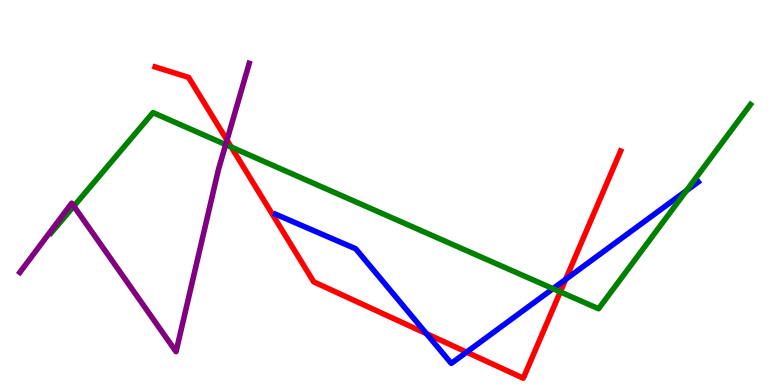[{'lines': ['blue', 'red'], 'intersections': [{'x': 5.5, 'y': 1.33}, {'x': 6.02, 'y': 0.854}, {'x': 7.3, 'y': 2.74}]}, {'lines': ['green', 'red'], 'intersections': [{'x': 2.98, 'y': 6.18}, {'x': 7.23, 'y': 2.42}]}, {'lines': ['purple', 'red'], 'intersections': [{'x': 2.93, 'y': 6.36}]}, {'lines': ['blue', 'green'], 'intersections': [{'x': 7.14, 'y': 2.5}, {'x': 8.86, 'y': 5.05}]}, {'lines': ['blue', 'purple'], 'intersections': []}, {'lines': ['green', 'purple'], 'intersections': [{'x': 0.953, 'y': 4.64}, {'x': 2.91, 'y': 6.24}]}]